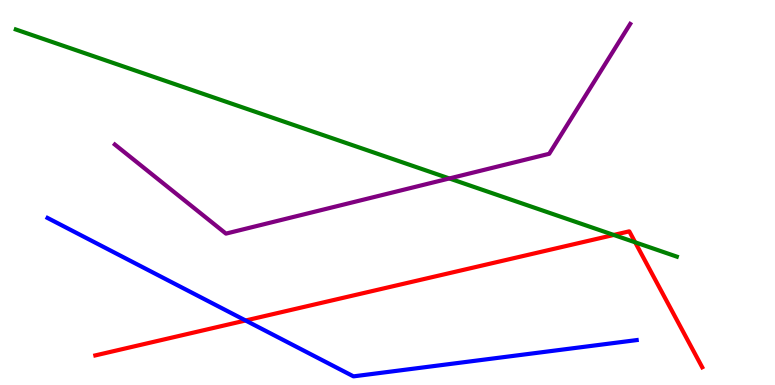[{'lines': ['blue', 'red'], 'intersections': [{'x': 3.17, 'y': 1.68}]}, {'lines': ['green', 'red'], 'intersections': [{'x': 7.92, 'y': 3.9}, {'x': 8.2, 'y': 3.71}]}, {'lines': ['purple', 'red'], 'intersections': []}, {'lines': ['blue', 'green'], 'intersections': []}, {'lines': ['blue', 'purple'], 'intersections': []}, {'lines': ['green', 'purple'], 'intersections': [{'x': 5.8, 'y': 5.36}]}]